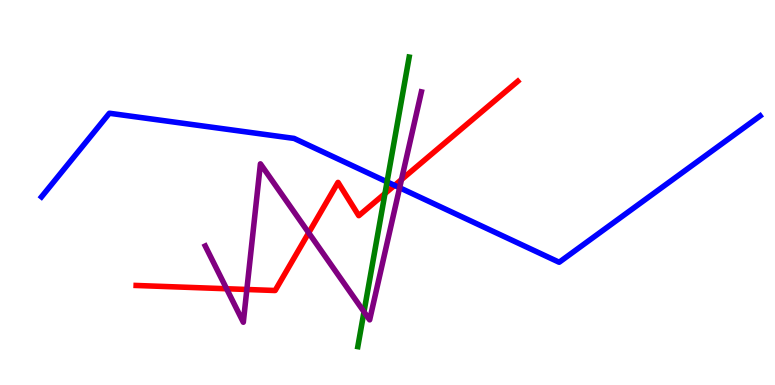[{'lines': ['blue', 'red'], 'intersections': [{'x': 5.09, 'y': 5.18}]}, {'lines': ['green', 'red'], 'intersections': [{'x': 4.97, 'y': 4.97}]}, {'lines': ['purple', 'red'], 'intersections': [{'x': 2.92, 'y': 2.5}, {'x': 3.19, 'y': 2.48}, {'x': 3.98, 'y': 3.95}, {'x': 5.18, 'y': 5.34}]}, {'lines': ['blue', 'green'], 'intersections': [{'x': 4.99, 'y': 5.28}]}, {'lines': ['blue', 'purple'], 'intersections': [{'x': 5.16, 'y': 5.12}]}, {'lines': ['green', 'purple'], 'intersections': [{'x': 4.7, 'y': 1.9}]}]